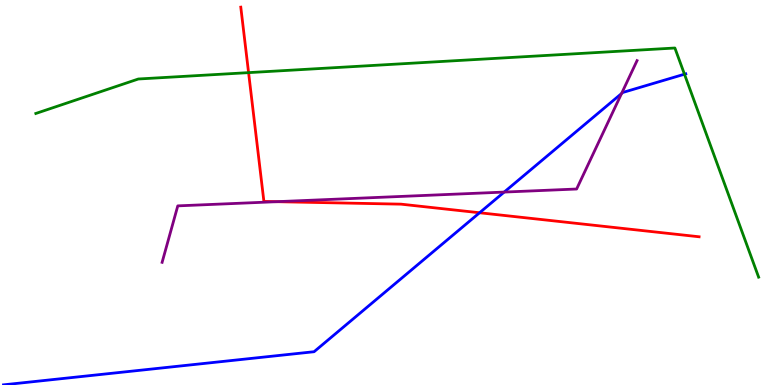[{'lines': ['blue', 'red'], 'intersections': [{'x': 6.19, 'y': 4.47}]}, {'lines': ['green', 'red'], 'intersections': [{'x': 3.21, 'y': 8.11}]}, {'lines': ['purple', 'red'], 'intersections': [{'x': 3.57, 'y': 4.76}]}, {'lines': ['blue', 'green'], 'intersections': [{'x': 8.83, 'y': 8.07}]}, {'lines': ['blue', 'purple'], 'intersections': [{'x': 6.51, 'y': 5.01}, {'x': 8.02, 'y': 7.57}]}, {'lines': ['green', 'purple'], 'intersections': []}]